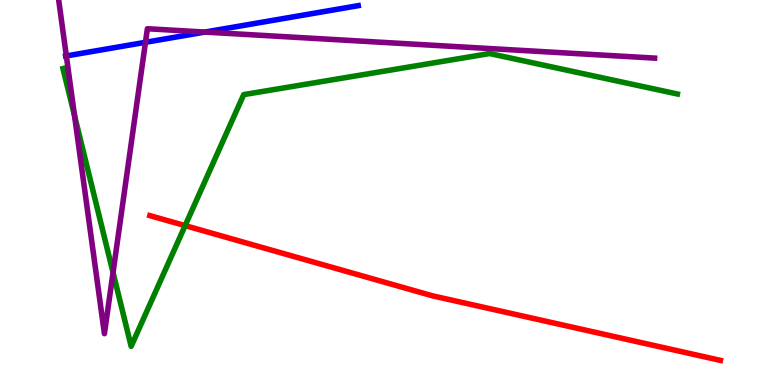[{'lines': ['blue', 'red'], 'intersections': []}, {'lines': ['green', 'red'], 'intersections': [{'x': 2.39, 'y': 4.14}]}, {'lines': ['purple', 'red'], 'intersections': []}, {'lines': ['blue', 'green'], 'intersections': []}, {'lines': ['blue', 'purple'], 'intersections': [{'x': 0.856, 'y': 8.55}, {'x': 1.88, 'y': 8.9}, {'x': 2.64, 'y': 9.17}]}, {'lines': ['green', 'purple'], 'intersections': [{'x': 0.961, 'y': 7.0}, {'x': 1.46, 'y': 2.92}]}]